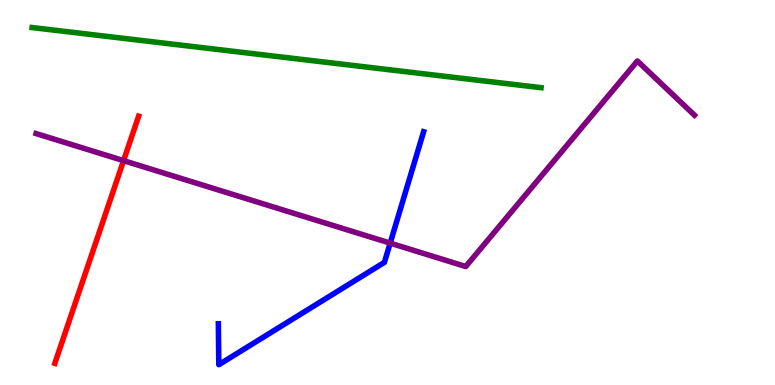[{'lines': ['blue', 'red'], 'intersections': []}, {'lines': ['green', 'red'], 'intersections': []}, {'lines': ['purple', 'red'], 'intersections': [{'x': 1.59, 'y': 5.83}]}, {'lines': ['blue', 'green'], 'intersections': []}, {'lines': ['blue', 'purple'], 'intersections': [{'x': 5.03, 'y': 3.68}]}, {'lines': ['green', 'purple'], 'intersections': []}]